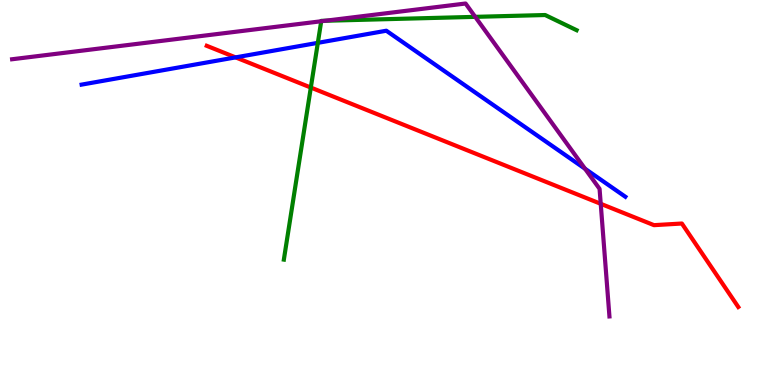[{'lines': ['blue', 'red'], 'intersections': [{'x': 3.04, 'y': 8.51}]}, {'lines': ['green', 'red'], 'intersections': [{'x': 4.01, 'y': 7.73}]}, {'lines': ['purple', 'red'], 'intersections': [{'x': 7.75, 'y': 4.71}]}, {'lines': ['blue', 'green'], 'intersections': [{'x': 4.1, 'y': 8.89}]}, {'lines': ['blue', 'purple'], 'intersections': [{'x': 7.55, 'y': 5.62}]}, {'lines': ['green', 'purple'], 'intersections': [{'x': 4.14, 'y': 9.45}, {'x': 4.2, 'y': 9.46}, {'x': 6.13, 'y': 9.56}]}]